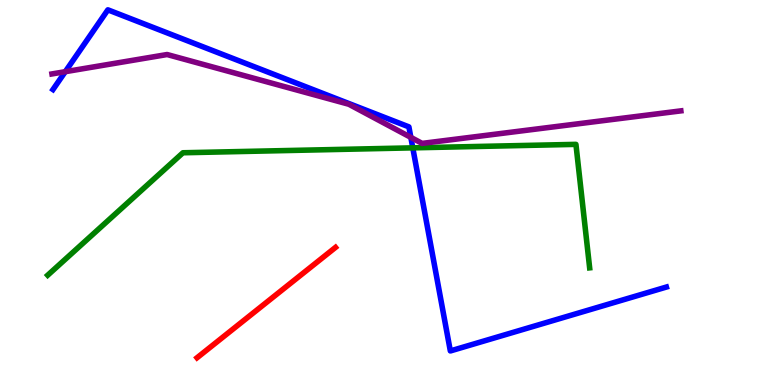[{'lines': ['blue', 'red'], 'intersections': []}, {'lines': ['green', 'red'], 'intersections': []}, {'lines': ['purple', 'red'], 'intersections': []}, {'lines': ['blue', 'green'], 'intersections': [{'x': 5.33, 'y': 6.16}]}, {'lines': ['blue', 'purple'], 'intersections': [{'x': 0.842, 'y': 8.14}, {'x': 5.3, 'y': 6.43}]}, {'lines': ['green', 'purple'], 'intersections': []}]